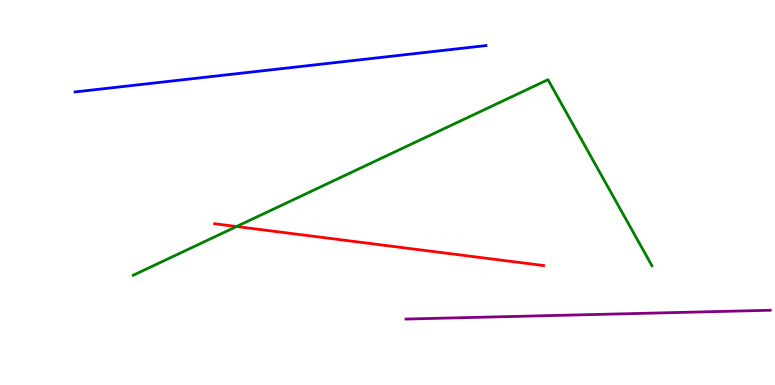[{'lines': ['blue', 'red'], 'intersections': []}, {'lines': ['green', 'red'], 'intersections': [{'x': 3.05, 'y': 4.12}]}, {'lines': ['purple', 'red'], 'intersections': []}, {'lines': ['blue', 'green'], 'intersections': []}, {'lines': ['blue', 'purple'], 'intersections': []}, {'lines': ['green', 'purple'], 'intersections': []}]